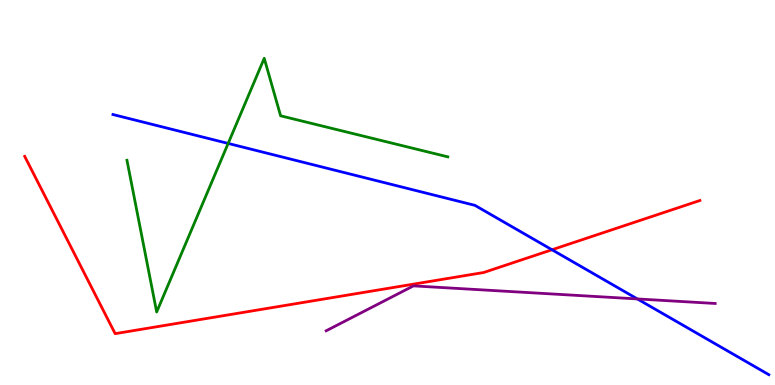[{'lines': ['blue', 'red'], 'intersections': [{'x': 7.12, 'y': 3.51}]}, {'lines': ['green', 'red'], 'intersections': []}, {'lines': ['purple', 'red'], 'intersections': []}, {'lines': ['blue', 'green'], 'intersections': [{'x': 2.94, 'y': 6.27}]}, {'lines': ['blue', 'purple'], 'intersections': [{'x': 8.22, 'y': 2.24}]}, {'lines': ['green', 'purple'], 'intersections': []}]